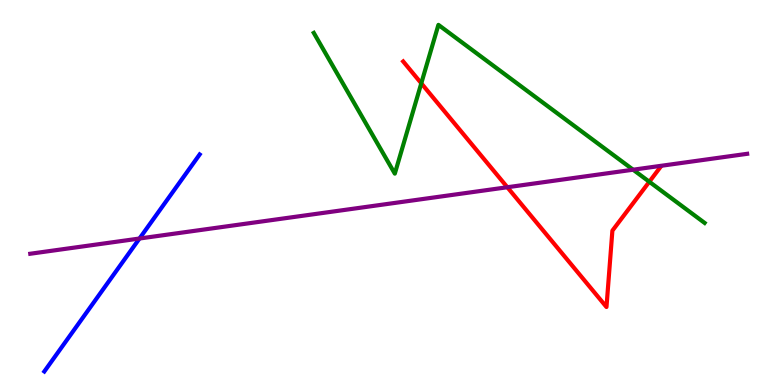[{'lines': ['blue', 'red'], 'intersections': []}, {'lines': ['green', 'red'], 'intersections': [{'x': 5.44, 'y': 7.84}, {'x': 8.38, 'y': 5.28}]}, {'lines': ['purple', 'red'], 'intersections': [{'x': 6.55, 'y': 5.14}]}, {'lines': ['blue', 'green'], 'intersections': []}, {'lines': ['blue', 'purple'], 'intersections': [{'x': 1.8, 'y': 3.8}]}, {'lines': ['green', 'purple'], 'intersections': [{'x': 8.17, 'y': 5.59}]}]